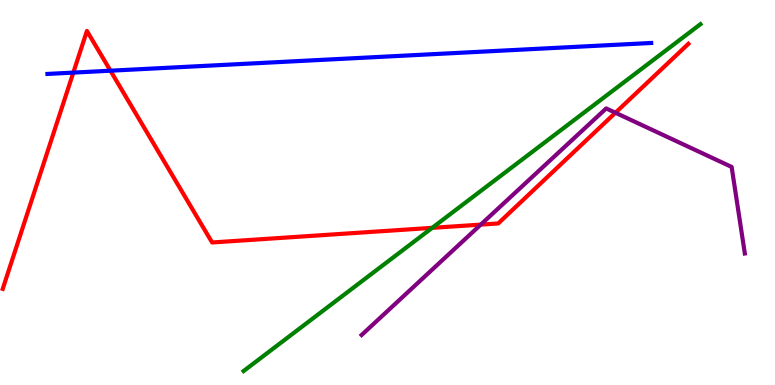[{'lines': ['blue', 'red'], 'intersections': [{'x': 0.946, 'y': 8.11}, {'x': 1.43, 'y': 8.16}]}, {'lines': ['green', 'red'], 'intersections': [{'x': 5.58, 'y': 4.08}]}, {'lines': ['purple', 'red'], 'intersections': [{'x': 6.2, 'y': 4.17}, {'x': 7.94, 'y': 7.07}]}, {'lines': ['blue', 'green'], 'intersections': []}, {'lines': ['blue', 'purple'], 'intersections': []}, {'lines': ['green', 'purple'], 'intersections': []}]